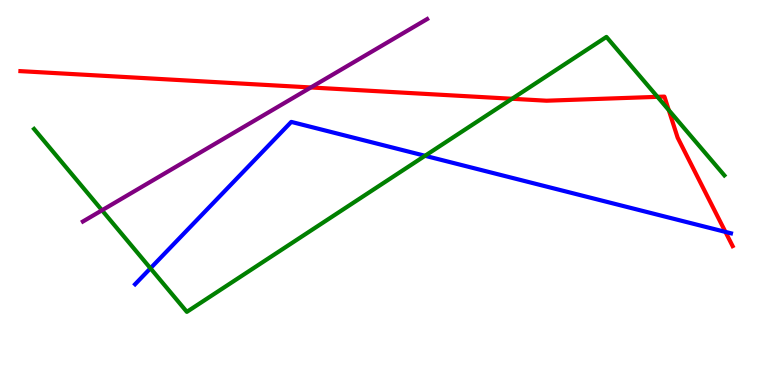[{'lines': ['blue', 'red'], 'intersections': [{'x': 9.36, 'y': 3.98}]}, {'lines': ['green', 'red'], 'intersections': [{'x': 6.61, 'y': 7.43}, {'x': 8.48, 'y': 7.48}, {'x': 8.63, 'y': 7.14}]}, {'lines': ['purple', 'red'], 'intersections': [{'x': 4.01, 'y': 7.73}]}, {'lines': ['blue', 'green'], 'intersections': [{'x': 1.94, 'y': 3.03}, {'x': 5.48, 'y': 5.95}]}, {'lines': ['blue', 'purple'], 'intersections': []}, {'lines': ['green', 'purple'], 'intersections': [{'x': 1.32, 'y': 4.54}]}]